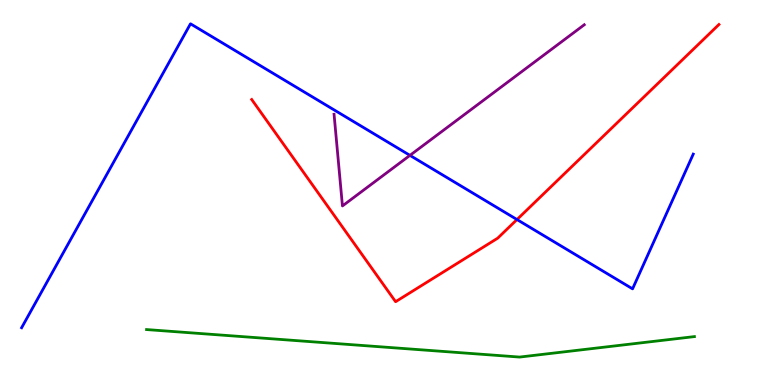[{'lines': ['blue', 'red'], 'intersections': [{'x': 6.67, 'y': 4.3}]}, {'lines': ['green', 'red'], 'intersections': []}, {'lines': ['purple', 'red'], 'intersections': []}, {'lines': ['blue', 'green'], 'intersections': []}, {'lines': ['blue', 'purple'], 'intersections': [{'x': 5.29, 'y': 5.96}]}, {'lines': ['green', 'purple'], 'intersections': []}]